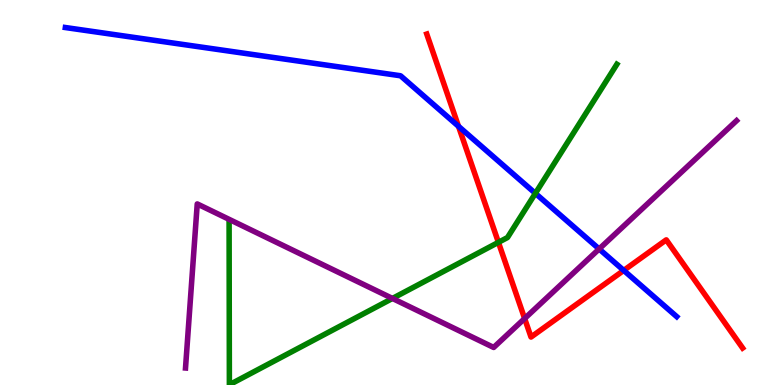[{'lines': ['blue', 'red'], 'intersections': [{'x': 5.92, 'y': 6.72}, {'x': 8.05, 'y': 2.98}]}, {'lines': ['green', 'red'], 'intersections': [{'x': 6.43, 'y': 3.71}]}, {'lines': ['purple', 'red'], 'intersections': [{'x': 6.77, 'y': 1.73}]}, {'lines': ['blue', 'green'], 'intersections': [{'x': 6.91, 'y': 4.98}]}, {'lines': ['blue', 'purple'], 'intersections': [{'x': 7.73, 'y': 3.53}]}, {'lines': ['green', 'purple'], 'intersections': [{'x': 5.06, 'y': 2.25}]}]